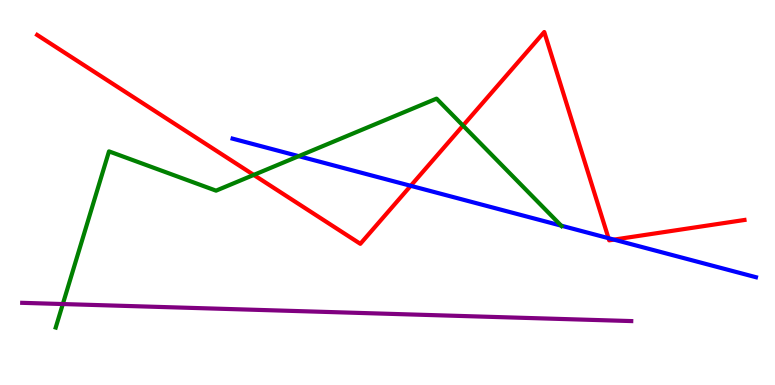[{'lines': ['blue', 'red'], 'intersections': [{'x': 5.3, 'y': 5.17}, {'x': 7.85, 'y': 3.81}, {'x': 7.92, 'y': 3.78}]}, {'lines': ['green', 'red'], 'intersections': [{'x': 3.27, 'y': 5.46}, {'x': 5.97, 'y': 6.74}]}, {'lines': ['purple', 'red'], 'intersections': []}, {'lines': ['blue', 'green'], 'intersections': [{'x': 3.85, 'y': 5.94}, {'x': 7.24, 'y': 4.14}]}, {'lines': ['blue', 'purple'], 'intersections': []}, {'lines': ['green', 'purple'], 'intersections': [{'x': 0.811, 'y': 2.1}]}]